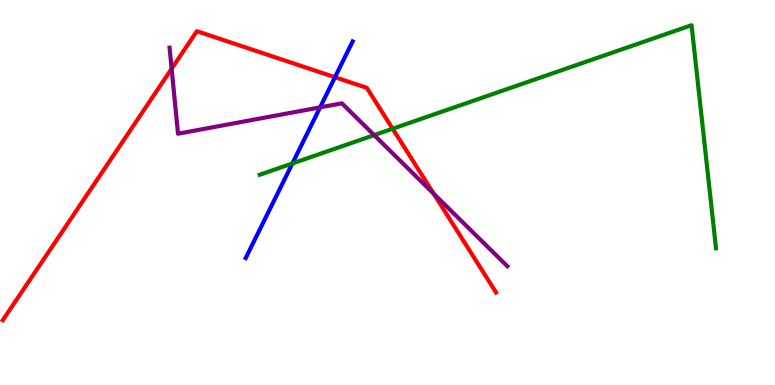[{'lines': ['blue', 'red'], 'intersections': [{'x': 4.32, 'y': 7.99}]}, {'lines': ['green', 'red'], 'intersections': [{'x': 5.07, 'y': 6.66}]}, {'lines': ['purple', 'red'], 'intersections': [{'x': 2.21, 'y': 8.21}, {'x': 5.6, 'y': 4.97}]}, {'lines': ['blue', 'green'], 'intersections': [{'x': 3.77, 'y': 5.75}]}, {'lines': ['blue', 'purple'], 'intersections': [{'x': 4.13, 'y': 7.21}]}, {'lines': ['green', 'purple'], 'intersections': [{'x': 4.83, 'y': 6.49}]}]